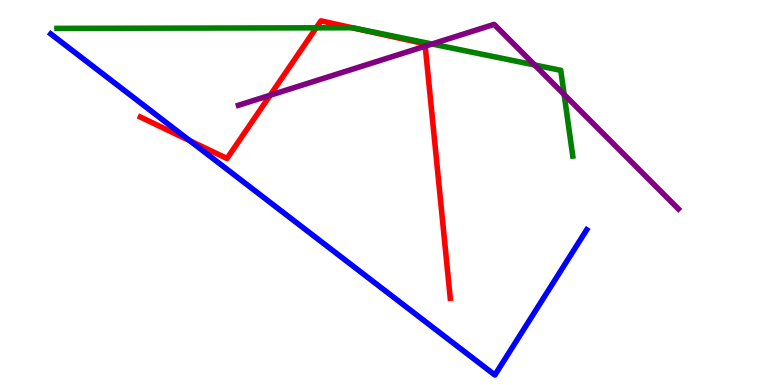[{'lines': ['blue', 'red'], 'intersections': [{'x': 2.45, 'y': 6.35}]}, {'lines': ['green', 'red'], 'intersections': [{'x': 4.08, 'y': 9.28}, {'x': 4.54, 'y': 9.28}]}, {'lines': ['purple', 'red'], 'intersections': [{'x': 3.49, 'y': 7.53}, {'x': 5.49, 'y': 8.8}]}, {'lines': ['blue', 'green'], 'intersections': []}, {'lines': ['blue', 'purple'], 'intersections': []}, {'lines': ['green', 'purple'], 'intersections': [{'x': 5.58, 'y': 8.86}, {'x': 6.9, 'y': 8.31}, {'x': 7.28, 'y': 7.55}]}]